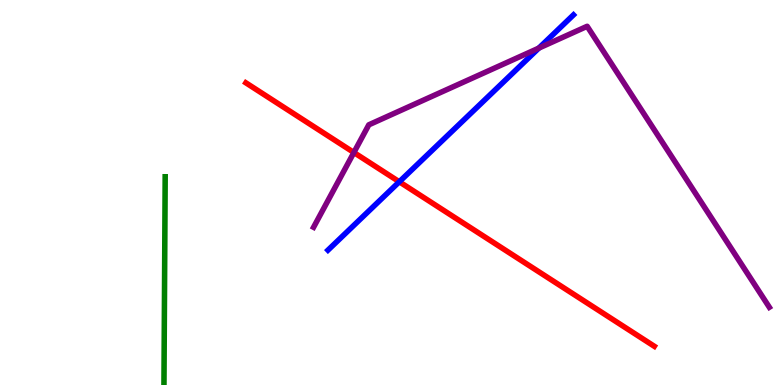[{'lines': ['blue', 'red'], 'intersections': [{'x': 5.15, 'y': 5.28}]}, {'lines': ['green', 'red'], 'intersections': []}, {'lines': ['purple', 'red'], 'intersections': [{'x': 4.57, 'y': 6.04}]}, {'lines': ['blue', 'green'], 'intersections': []}, {'lines': ['blue', 'purple'], 'intersections': [{'x': 6.95, 'y': 8.75}]}, {'lines': ['green', 'purple'], 'intersections': []}]